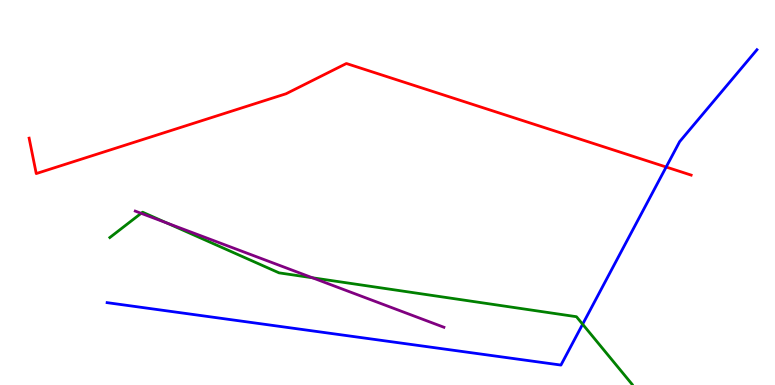[{'lines': ['blue', 'red'], 'intersections': [{'x': 8.6, 'y': 5.66}]}, {'lines': ['green', 'red'], 'intersections': []}, {'lines': ['purple', 'red'], 'intersections': []}, {'lines': ['blue', 'green'], 'intersections': [{'x': 7.52, 'y': 1.58}]}, {'lines': ['blue', 'purple'], 'intersections': []}, {'lines': ['green', 'purple'], 'intersections': [{'x': 1.82, 'y': 4.46}, {'x': 2.15, 'y': 4.21}, {'x': 4.03, 'y': 2.79}]}]